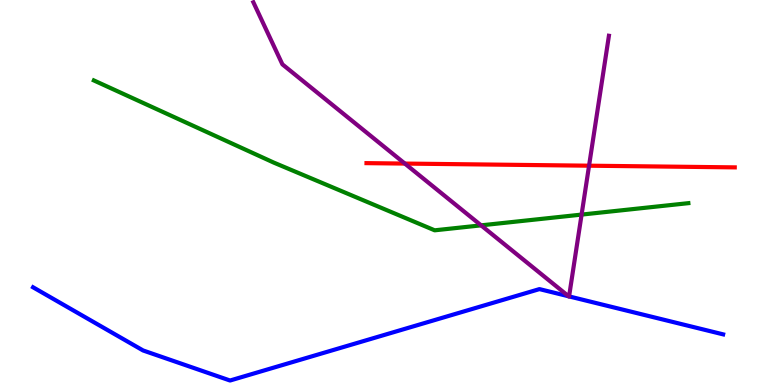[{'lines': ['blue', 'red'], 'intersections': []}, {'lines': ['green', 'red'], 'intersections': []}, {'lines': ['purple', 'red'], 'intersections': [{'x': 5.22, 'y': 5.75}, {'x': 7.6, 'y': 5.7}]}, {'lines': ['blue', 'green'], 'intersections': []}, {'lines': ['blue', 'purple'], 'intersections': [{'x': 7.34, 'y': 2.3}, {'x': 7.34, 'y': 2.3}]}, {'lines': ['green', 'purple'], 'intersections': [{'x': 6.21, 'y': 4.15}, {'x': 7.5, 'y': 4.43}]}]